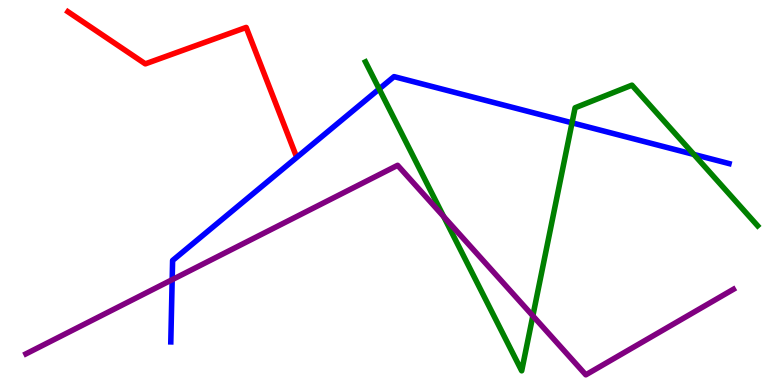[{'lines': ['blue', 'red'], 'intersections': []}, {'lines': ['green', 'red'], 'intersections': []}, {'lines': ['purple', 'red'], 'intersections': []}, {'lines': ['blue', 'green'], 'intersections': [{'x': 4.89, 'y': 7.69}, {'x': 7.38, 'y': 6.81}, {'x': 8.95, 'y': 5.99}]}, {'lines': ['blue', 'purple'], 'intersections': [{'x': 2.22, 'y': 2.74}]}, {'lines': ['green', 'purple'], 'intersections': [{'x': 5.73, 'y': 4.37}, {'x': 6.88, 'y': 1.8}]}]